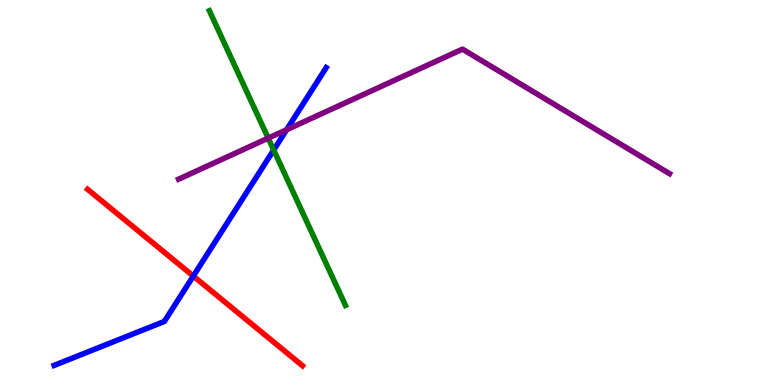[{'lines': ['blue', 'red'], 'intersections': [{'x': 2.49, 'y': 2.83}]}, {'lines': ['green', 'red'], 'intersections': []}, {'lines': ['purple', 'red'], 'intersections': []}, {'lines': ['blue', 'green'], 'intersections': [{'x': 3.53, 'y': 6.1}]}, {'lines': ['blue', 'purple'], 'intersections': [{'x': 3.7, 'y': 6.63}]}, {'lines': ['green', 'purple'], 'intersections': [{'x': 3.46, 'y': 6.41}]}]